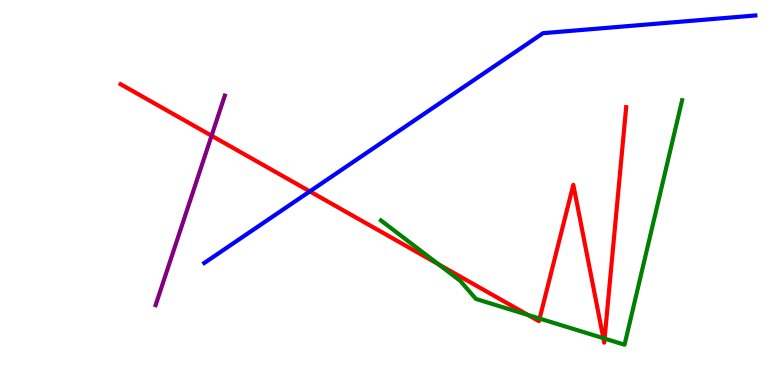[{'lines': ['blue', 'red'], 'intersections': [{'x': 4.0, 'y': 5.03}]}, {'lines': ['green', 'red'], 'intersections': [{'x': 5.66, 'y': 3.14}, {'x': 6.81, 'y': 1.82}, {'x': 6.96, 'y': 1.73}, {'x': 7.78, 'y': 1.22}, {'x': 7.8, 'y': 1.21}]}, {'lines': ['purple', 'red'], 'intersections': [{'x': 2.73, 'y': 6.47}]}, {'lines': ['blue', 'green'], 'intersections': []}, {'lines': ['blue', 'purple'], 'intersections': []}, {'lines': ['green', 'purple'], 'intersections': []}]